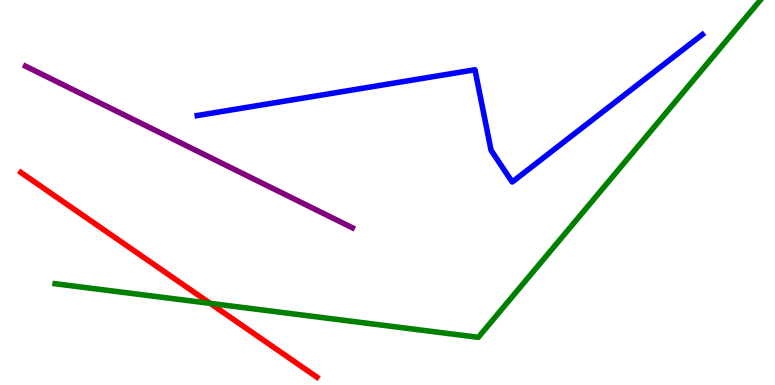[{'lines': ['blue', 'red'], 'intersections': []}, {'lines': ['green', 'red'], 'intersections': [{'x': 2.71, 'y': 2.12}]}, {'lines': ['purple', 'red'], 'intersections': []}, {'lines': ['blue', 'green'], 'intersections': []}, {'lines': ['blue', 'purple'], 'intersections': []}, {'lines': ['green', 'purple'], 'intersections': []}]